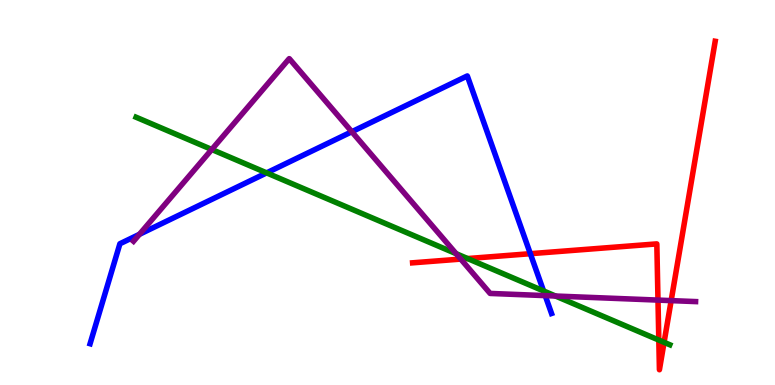[{'lines': ['blue', 'red'], 'intersections': [{'x': 6.84, 'y': 3.41}]}, {'lines': ['green', 'red'], 'intersections': [{'x': 6.03, 'y': 3.28}, {'x': 8.5, 'y': 1.17}, {'x': 8.57, 'y': 1.11}]}, {'lines': ['purple', 'red'], 'intersections': [{'x': 5.95, 'y': 3.27}, {'x': 8.49, 'y': 2.21}, {'x': 8.66, 'y': 2.19}]}, {'lines': ['blue', 'green'], 'intersections': [{'x': 3.44, 'y': 5.51}, {'x': 7.01, 'y': 2.44}]}, {'lines': ['blue', 'purple'], 'intersections': [{'x': 1.8, 'y': 3.91}, {'x': 4.54, 'y': 6.58}, {'x': 7.03, 'y': 2.32}]}, {'lines': ['green', 'purple'], 'intersections': [{'x': 2.73, 'y': 6.12}, {'x': 5.89, 'y': 3.41}, {'x': 7.17, 'y': 2.31}]}]